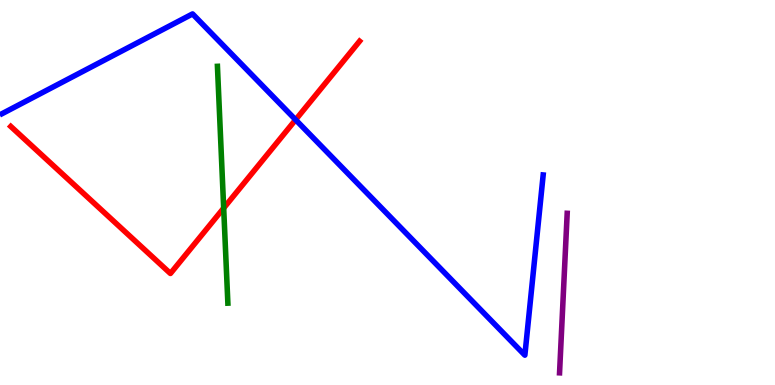[{'lines': ['blue', 'red'], 'intersections': [{'x': 3.81, 'y': 6.89}]}, {'lines': ['green', 'red'], 'intersections': [{'x': 2.89, 'y': 4.59}]}, {'lines': ['purple', 'red'], 'intersections': []}, {'lines': ['blue', 'green'], 'intersections': []}, {'lines': ['blue', 'purple'], 'intersections': []}, {'lines': ['green', 'purple'], 'intersections': []}]